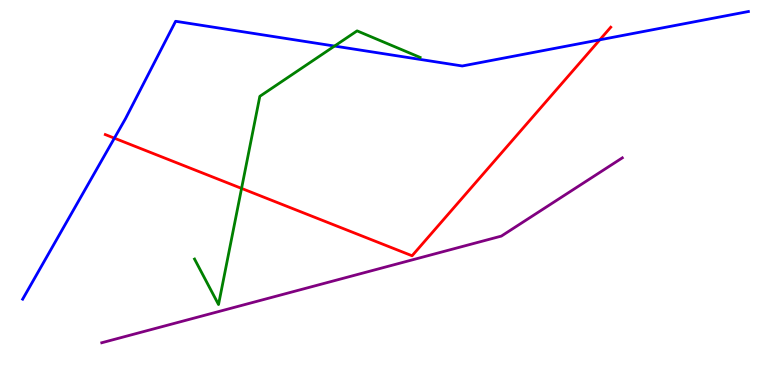[{'lines': ['blue', 'red'], 'intersections': [{'x': 1.48, 'y': 6.41}, {'x': 7.74, 'y': 8.97}]}, {'lines': ['green', 'red'], 'intersections': [{'x': 3.12, 'y': 5.11}]}, {'lines': ['purple', 'red'], 'intersections': []}, {'lines': ['blue', 'green'], 'intersections': [{'x': 4.32, 'y': 8.8}]}, {'lines': ['blue', 'purple'], 'intersections': []}, {'lines': ['green', 'purple'], 'intersections': []}]